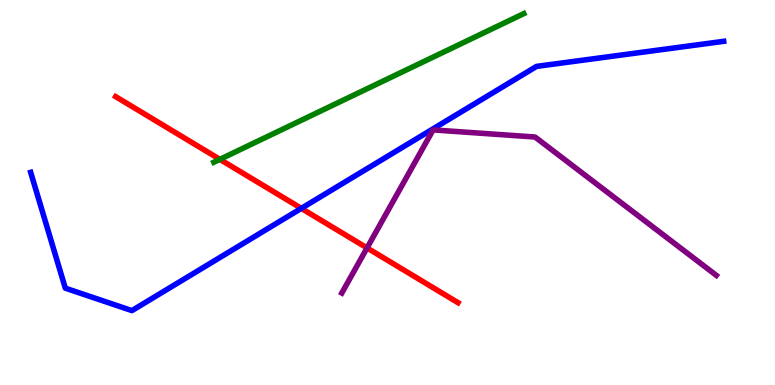[{'lines': ['blue', 'red'], 'intersections': [{'x': 3.89, 'y': 4.59}]}, {'lines': ['green', 'red'], 'intersections': [{'x': 2.84, 'y': 5.86}]}, {'lines': ['purple', 'red'], 'intersections': [{'x': 4.74, 'y': 3.56}]}, {'lines': ['blue', 'green'], 'intersections': []}, {'lines': ['blue', 'purple'], 'intersections': []}, {'lines': ['green', 'purple'], 'intersections': []}]